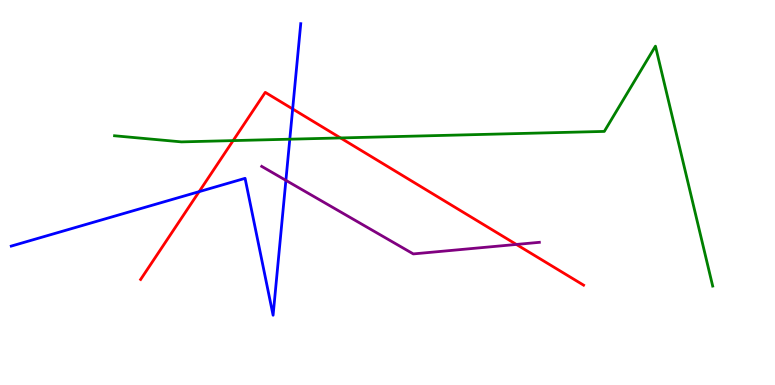[{'lines': ['blue', 'red'], 'intersections': [{'x': 2.57, 'y': 5.02}, {'x': 3.78, 'y': 7.17}]}, {'lines': ['green', 'red'], 'intersections': [{'x': 3.01, 'y': 6.35}, {'x': 4.39, 'y': 6.42}]}, {'lines': ['purple', 'red'], 'intersections': [{'x': 6.66, 'y': 3.65}]}, {'lines': ['blue', 'green'], 'intersections': [{'x': 3.74, 'y': 6.38}]}, {'lines': ['blue', 'purple'], 'intersections': [{'x': 3.69, 'y': 5.32}]}, {'lines': ['green', 'purple'], 'intersections': []}]